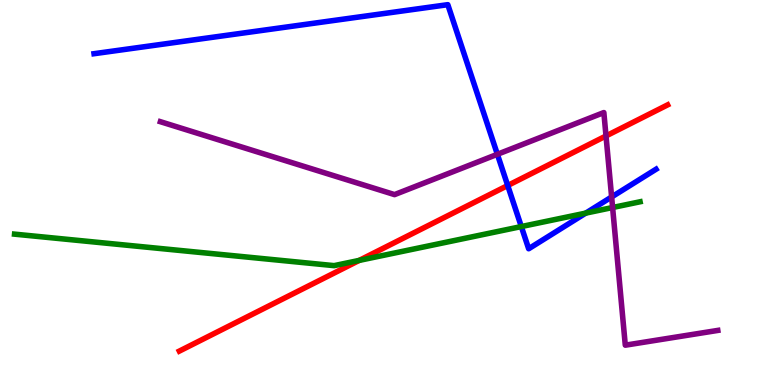[{'lines': ['blue', 'red'], 'intersections': [{'x': 6.55, 'y': 5.18}]}, {'lines': ['green', 'red'], 'intersections': [{'x': 4.63, 'y': 3.24}]}, {'lines': ['purple', 'red'], 'intersections': [{'x': 7.82, 'y': 6.47}]}, {'lines': ['blue', 'green'], 'intersections': [{'x': 6.73, 'y': 4.12}, {'x': 7.56, 'y': 4.46}]}, {'lines': ['blue', 'purple'], 'intersections': [{'x': 6.42, 'y': 5.99}, {'x': 7.89, 'y': 4.88}]}, {'lines': ['green', 'purple'], 'intersections': [{'x': 7.9, 'y': 4.61}]}]